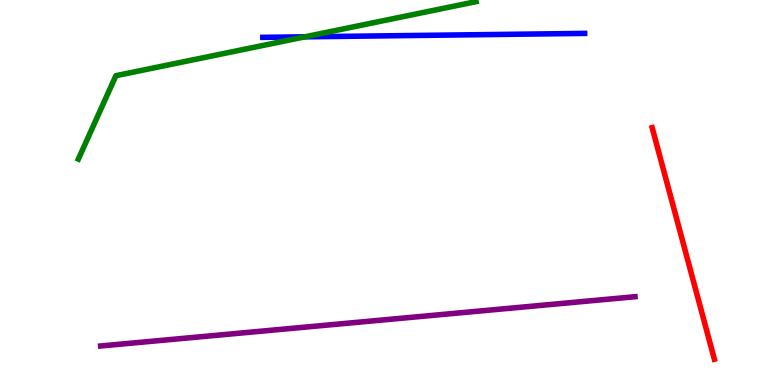[{'lines': ['blue', 'red'], 'intersections': []}, {'lines': ['green', 'red'], 'intersections': []}, {'lines': ['purple', 'red'], 'intersections': []}, {'lines': ['blue', 'green'], 'intersections': [{'x': 3.93, 'y': 9.04}]}, {'lines': ['blue', 'purple'], 'intersections': []}, {'lines': ['green', 'purple'], 'intersections': []}]